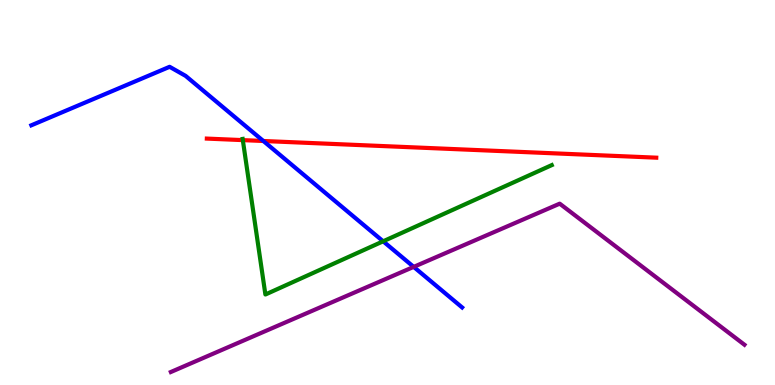[{'lines': ['blue', 'red'], 'intersections': [{'x': 3.4, 'y': 6.34}]}, {'lines': ['green', 'red'], 'intersections': [{'x': 3.13, 'y': 6.36}]}, {'lines': ['purple', 'red'], 'intersections': []}, {'lines': ['blue', 'green'], 'intersections': [{'x': 4.94, 'y': 3.73}]}, {'lines': ['blue', 'purple'], 'intersections': [{'x': 5.34, 'y': 3.07}]}, {'lines': ['green', 'purple'], 'intersections': []}]